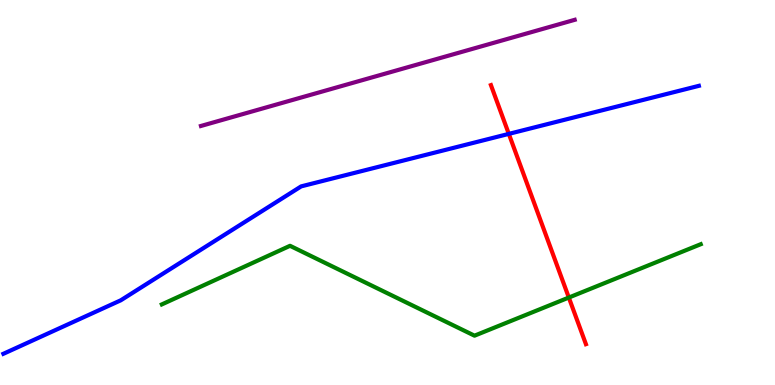[{'lines': ['blue', 'red'], 'intersections': [{'x': 6.57, 'y': 6.52}]}, {'lines': ['green', 'red'], 'intersections': [{'x': 7.34, 'y': 2.27}]}, {'lines': ['purple', 'red'], 'intersections': []}, {'lines': ['blue', 'green'], 'intersections': []}, {'lines': ['blue', 'purple'], 'intersections': []}, {'lines': ['green', 'purple'], 'intersections': []}]